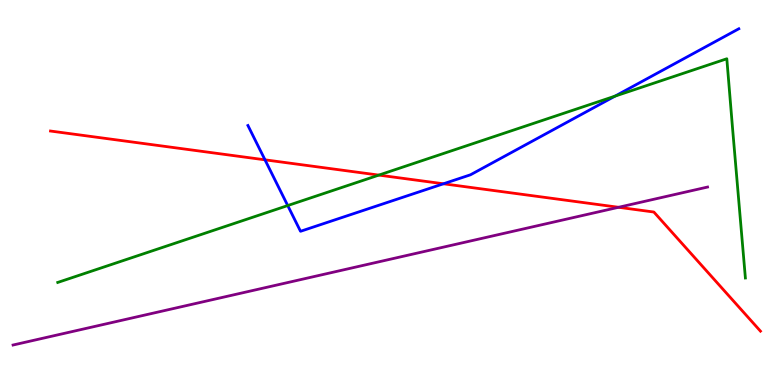[{'lines': ['blue', 'red'], 'intersections': [{'x': 3.42, 'y': 5.85}, {'x': 5.72, 'y': 5.23}]}, {'lines': ['green', 'red'], 'intersections': [{'x': 4.89, 'y': 5.45}]}, {'lines': ['purple', 'red'], 'intersections': [{'x': 7.98, 'y': 4.62}]}, {'lines': ['blue', 'green'], 'intersections': [{'x': 3.71, 'y': 4.66}, {'x': 7.94, 'y': 7.5}]}, {'lines': ['blue', 'purple'], 'intersections': []}, {'lines': ['green', 'purple'], 'intersections': []}]